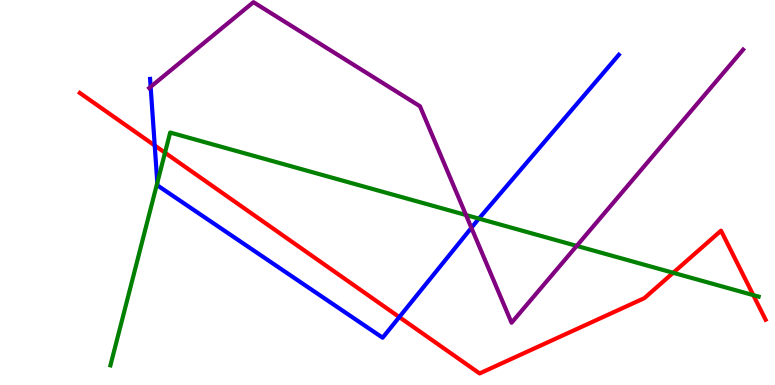[{'lines': ['blue', 'red'], 'intersections': [{'x': 2.0, 'y': 6.22}, {'x': 5.15, 'y': 1.76}]}, {'lines': ['green', 'red'], 'intersections': [{'x': 2.13, 'y': 6.03}, {'x': 8.69, 'y': 2.91}, {'x': 9.72, 'y': 2.33}]}, {'lines': ['purple', 'red'], 'intersections': []}, {'lines': ['blue', 'green'], 'intersections': [{'x': 2.03, 'y': 5.25}, {'x': 6.18, 'y': 4.32}]}, {'lines': ['blue', 'purple'], 'intersections': [{'x': 1.94, 'y': 7.74}, {'x': 6.08, 'y': 4.08}]}, {'lines': ['green', 'purple'], 'intersections': [{'x': 6.01, 'y': 4.42}, {'x': 7.44, 'y': 3.61}]}]